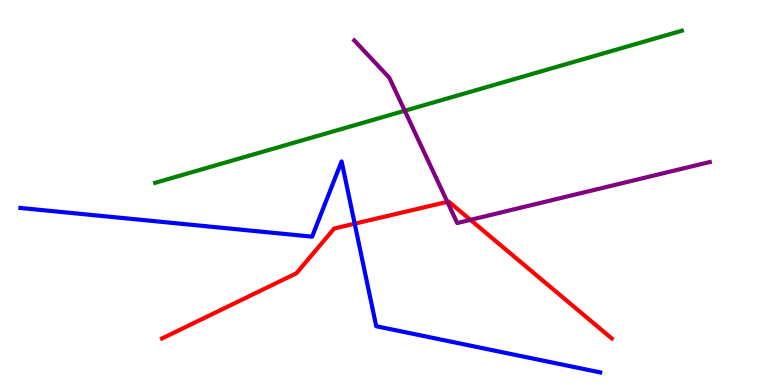[{'lines': ['blue', 'red'], 'intersections': [{'x': 4.58, 'y': 4.19}]}, {'lines': ['green', 'red'], 'intersections': []}, {'lines': ['purple', 'red'], 'intersections': [{'x': 5.77, 'y': 4.76}, {'x': 6.07, 'y': 4.29}]}, {'lines': ['blue', 'green'], 'intersections': []}, {'lines': ['blue', 'purple'], 'intersections': []}, {'lines': ['green', 'purple'], 'intersections': [{'x': 5.22, 'y': 7.12}]}]